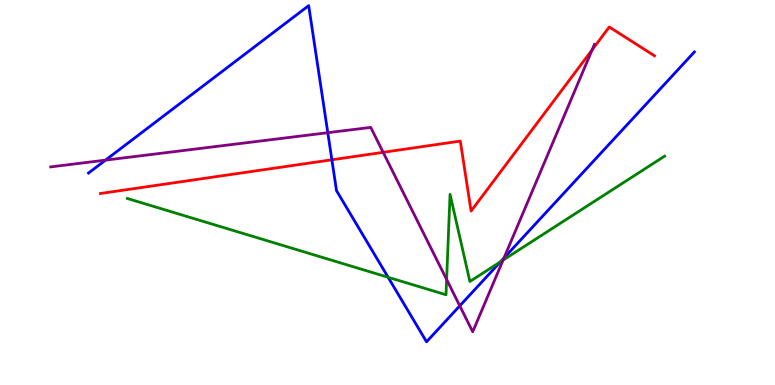[{'lines': ['blue', 'red'], 'intersections': [{'x': 4.28, 'y': 5.85}]}, {'lines': ['green', 'red'], 'intersections': []}, {'lines': ['purple', 'red'], 'intersections': [{'x': 4.94, 'y': 6.04}, {'x': 7.64, 'y': 8.71}]}, {'lines': ['blue', 'green'], 'intersections': [{'x': 5.01, 'y': 2.8}, {'x': 6.46, 'y': 3.2}]}, {'lines': ['blue', 'purple'], 'intersections': [{'x': 1.36, 'y': 5.84}, {'x': 4.23, 'y': 6.55}, {'x': 5.93, 'y': 2.06}, {'x': 6.5, 'y': 3.3}]}, {'lines': ['green', 'purple'], 'intersections': [{'x': 5.76, 'y': 2.74}, {'x': 6.49, 'y': 3.24}]}]